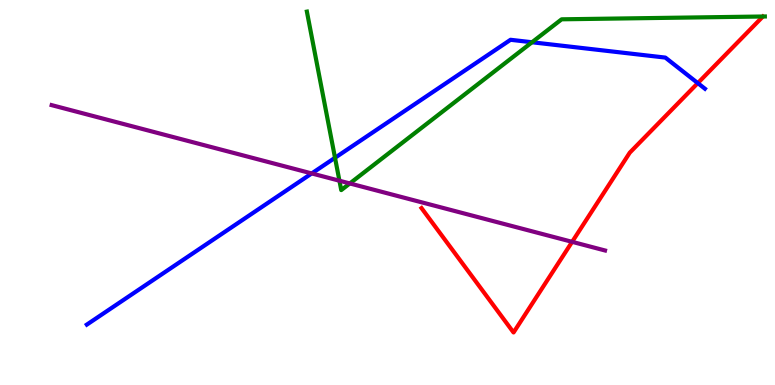[{'lines': ['blue', 'red'], 'intersections': [{'x': 9.0, 'y': 7.84}]}, {'lines': ['green', 'red'], 'intersections': []}, {'lines': ['purple', 'red'], 'intersections': [{'x': 7.38, 'y': 3.72}]}, {'lines': ['blue', 'green'], 'intersections': [{'x': 4.32, 'y': 5.9}, {'x': 6.86, 'y': 8.9}]}, {'lines': ['blue', 'purple'], 'intersections': [{'x': 4.02, 'y': 5.5}]}, {'lines': ['green', 'purple'], 'intersections': [{'x': 4.38, 'y': 5.31}, {'x': 4.51, 'y': 5.24}]}]